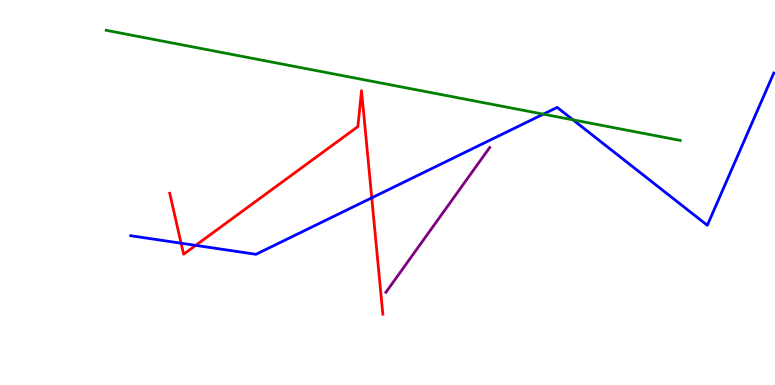[{'lines': ['blue', 'red'], 'intersections': [{'x': 2.34, 'y': 3.68}, {'x': 2.53, 'y': 3.63}, {'x': 4.8, 'y': 4.86}]}, {'lines': ['green', 'red'], 'intersections': []}, {'lines': ['purple', 'red'], 'intersections': []}, {'lines': ['blue', 'green'], 'intersections': [{'x': 7.01, 'y': 7.04}, {'x': 7.39, 'y': 6.89}]}, {'lines': ['blue', 'purple'], 'intersections': []}, {'lines': ['green', 'purple'], 'intersections': []}]